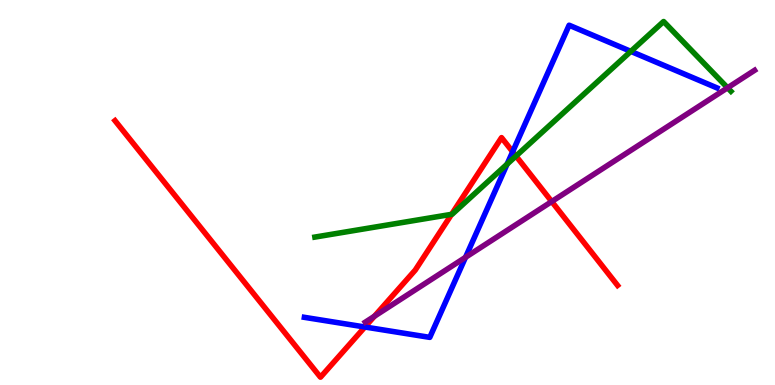[{'lines': ['blue', 'red'], 'intersections': [{'x': 4.71, 'y': 1.51}, {'x': 6.61, 'y': 6.06}]}, {'lines': ['green', 'red'], 'intersections': [{'x': 5.83, 'y': 4.43}, {'x': 6.66, 'y': 5.95}]}, {'lines': ['purple', 'red'], 'intersections': [{'x': 4.83, 'y': 1.79}, {'x': 7.12, 'y': 4.77}]}, {'lines': ['blue', 'green'], 'intersections': [{'x': 6.54, 'y': 5.74}, {'x': 8.14, 'y': 8.67}]}, {'lines': ['blue', 'purple'], 'intersections': [{'x': 6.01, 'y': 3.32}]}, {'lines': ['green', 'purple'], 'intersections': [{'x': 9.39, 'y': 7.72}]}]